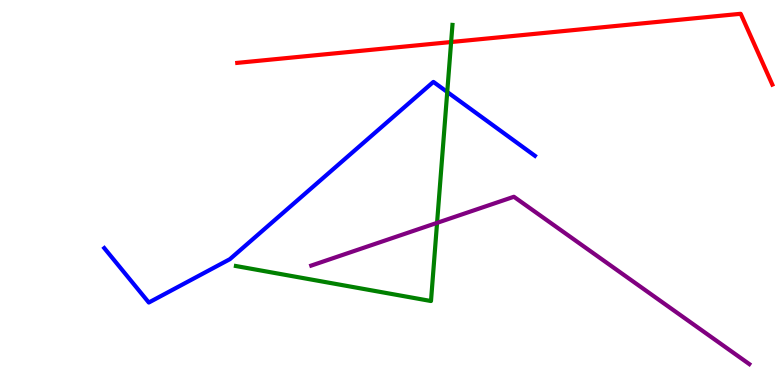[{'lines': ['blue', 'red'], 'intersections': []}, {'lines': ['green', 'red'], 'intersections': [{'x': 5.82, 'y': 8.91}]}, {'lines': ['purple', 'red'], 'intersections': []}, {'lines': ['blue', 'green'], 'intersections': [{'x': 5.77, 'y': 7.61}]}, {'lines': ['blue', 'purple'], 'intersections': []}, {'lines': ['green', 'purple'], 'intersections': [{'x': 5.64, 'y': 4.21}]}]